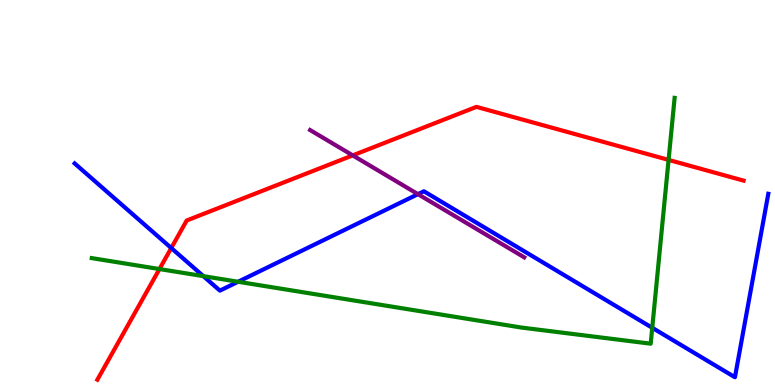[{'lines': ['blue', 'red'], 'intersections': [{'x': 2.21, 'y': 3.56}]}, {'lines': ['green', 'red'], 'intersections': [{'x': 2.06, 'y': 3.01}, {'x': 8.63, 'y': 5.85}]}, {'lines': ['purple', 'red'], 'intersections': [{'x': 4.55, 'y': 5.96}]}, {'lines': ['blue', 'green'], 'intersections': [{'x': 2.62, 'y': 2.83}, {'x': 3.07, 'y': 2.68}, {'x': 8.42, 'y': 1.49}]}, {'lines': ['blue', 'purple'], 'intersections': [{'x': 5.39, 'y': 4.96}]}, {'lines': ['green', 'purple'], 'intersections': []}]